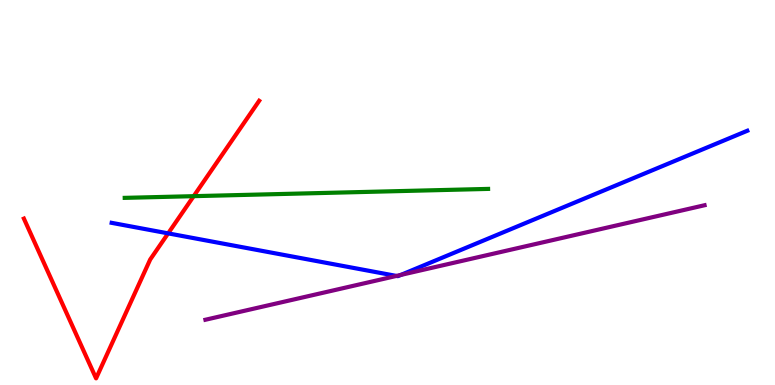[{'lines': ['blue', 'red'], 'intersections': [{'x': 2.17, 'y': 3.94}]}, {'lines': ['green', 'red'], 'intersections': [{'x': 2.5, 'y': 4.9}]}, {'lines': ['purple', 'red'], 'intersections': []}, {'lines': ['blue', 'green'], 'intersections': []}, {'lines': ['blue', 'purple'], 'intersections': [{'x': 5.12, 'y': 2.83}, {'x': 5.17, 'y': 2.86}]}, {'lines': ['green', 'purple'], 'intersections': []}]